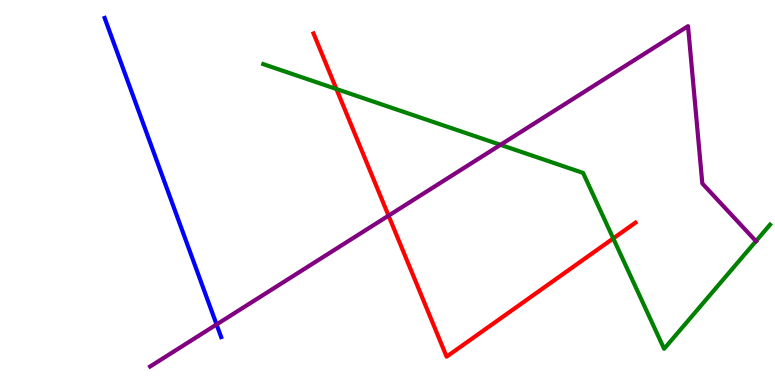[{'lines': ['blue', 'red'], 'intersections': []}, {'lines': ['green', 'red'], 'intersections': [{'x': 4.34, 'y': 7.69}, {'x': 7.91, 'y': 3.81}]}, {'lines': ['purple', 'red'], 'intersections': [{'x': 5.01, 'y': 4.4}]}, {'lines': ['blue', 'green'], 'intersections': []}, {'lines': ['blue', 'purple'], 'intersections': [{'x': 2.79, 'y': 1.57}]}, {'lines': ['green', 'purple'], 'intersections': [{'x': 6.46, 'y': 6.24}, {'x': 9.75, 'y': 3.74}]}]